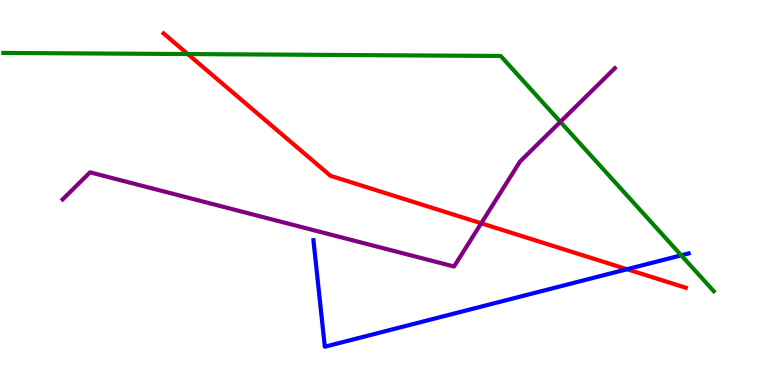[{'lines': ['blue', 'red'], 'intersections': [{'x': 8.09, 'y': 3.01}]}, {'lines': ['green', 'red'], 'intersections': [{'x': 2.42, 'y': 8.6}]}, {'lines': ['purple', 'red'], 'intersections': [{'x': 6.21, 'y': 4.2}]}, {'lines': ['blue', 'green'], 'intersections': [{'x': 8.79, 'y': 3.37}]}, {'lines': ['blue', 'purple'], 'intersections': []}, {'lines': ['green', 'purple'], 'intersections': [{'x': 7.23, 'y': 6.83}]}]